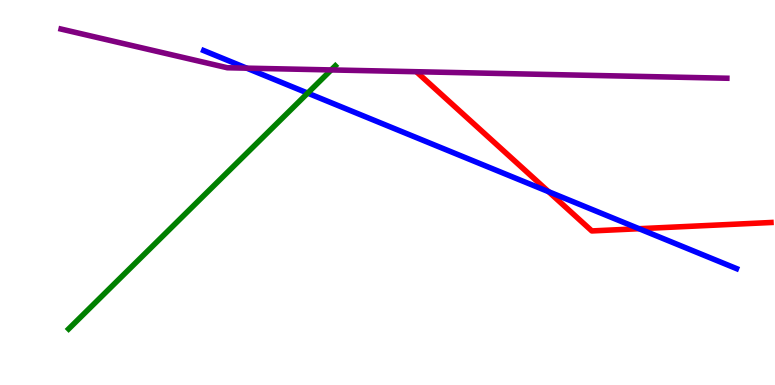[{'lines': ['blue', 'red'], 'intersections': [{'x': 7.08, 'y': 5.02}, {'x': 8.25, 'y': 4.06}]}, {'lines': ['green', 'red'], 'intersections': []}, {'lines': ['purple', 'red'], 'intersections': []}, {'lines': ['blue', 'green'], 'intersections': [{'x': 3.97, 'y': 7.58}]}, {'lines': ['blue', 'purple'], 'intersections': [{'x': 3.18, 'y': 8.23}]}, {'lines': ['green', 'purple'], 'intersections': [{'x': 4.27, 'y': 8.18}]}]